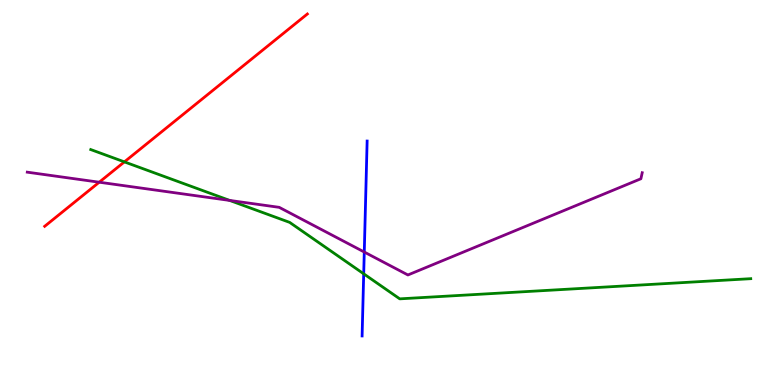[{'lines': ['blue', 'red'], 'intersections': []}, {'lines': ['green', 'red'], 'intersections': [{'x': 1.6, 'y': 5.8}]}, {'lines': ['purple', 'red'], 'intersections': [{'x': 1.28, 'y': 5.27}]}, {'lines': ['blue', 'green'], 'intersections': [{'x': 4.69, 'y': 2.89}]}, {'lines': ['blue', 'purple'], 'intersections': [{'x': 4.7, 'y': 3.45}]}, {'lines': ['green', 'purple'], 'intersections': [{'x': 2.96, 'y': 4.79}]}]